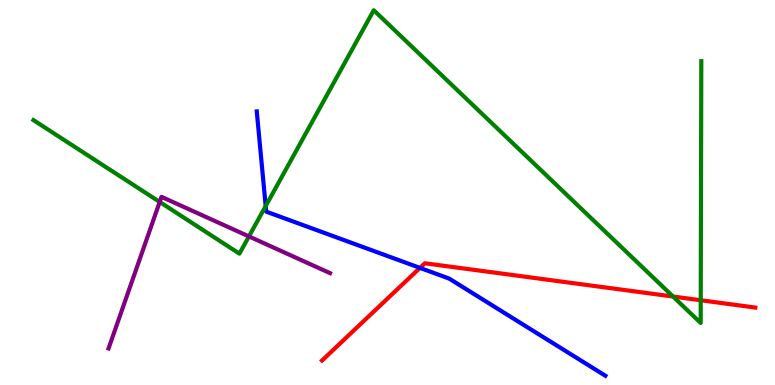[{'lines': ['blue', 'red'], 'intersections': [{'x': 5.42, 'y': 3.04}]}, {'lines': ['green', 'red'], 'intersections': [{'x': 8.68, 'y': 2.3}, {'x': 9.04, 'y': 2.2}]}, {'lines': ['purple', 'red'], 'intersections': []}, {'lines': ['blue', 'green'], 'intersections': [{'x': 3.43, 'y': 4.65}]}, {'lines': ['blue', 'purple'], 'intersections': []}, {'lines': ['green', 'purple'], 'intersections': [{'x': 2.06, 'y': 4.75}, {'x': 3.21, 'y': 3.86}]}]